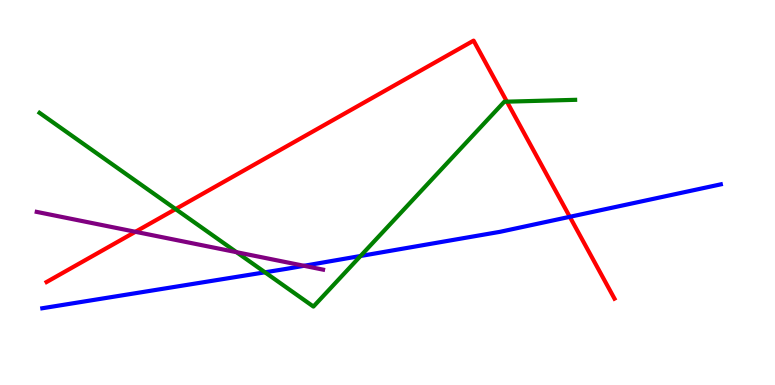[{'lines': ['blue', 'red'], 'intersections': [{'x': 7.35, 'y': 4.37}]}, {'lines': ['green', 'red'], 'intersections': [{'x': 2.27, 'y': 4.57}, {'x': 6.54, 'y': 7.36}]}, {'lines': ['purple', 'red'], 'intersections': [{'x': 1.75, 'y': 3.98}]}, {'lines': ['blue', 'green'], 'intersections': [{'x': 3.42, 'y': 2.93}, {'x': 4.65, 'y': 3.35}]}, {'lines': ['blue', 'purple'], 'intersections': [{'x': 3.92, 'y': 3.1}]}, {'lines': ['green', 'purple'], 'intersections': [{'x': 3.05, 'y': 3.45}]}]